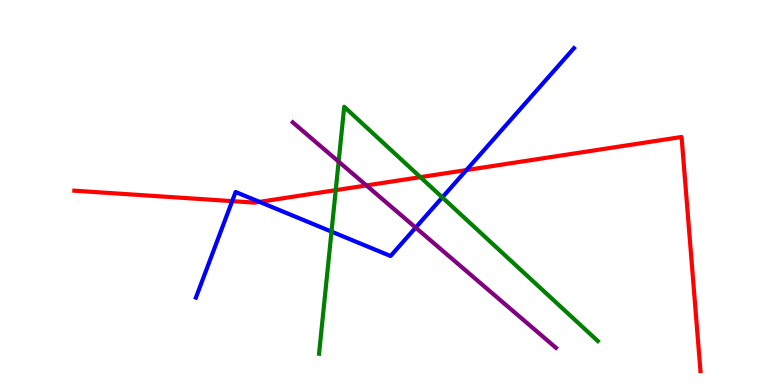[{'lines': ['blue', 'red'], 'intersections': [{'x': 3.0, 'y': 4.78}, {'x': 3.35, 'y': 4.76}, {'x': 6.02, 'y': 5.58}]}, {'lines': ['green', 'red'], 'intersections': [{'x': 4.33, 'y': 5.06}, {'x': 5.42, 'y': 5.4}]}, {'lines': ['purple', 'red'], 'intersections': [{'x': 4.73, 'y': 5.18}]}, {'lines': ['blue', 'green'], 'intersections': [{'x': 4.28, 'y': 3.98}, {'x': 5.71, 'y': 4.87}]}, {'lines': ['blue', 'purple'], 'intersections': [{'x': 5.36, 'y': 4.09}]}, {'lines': ['green', 'purple'], 'intersections': [{'x': 4.37, 'y': 5.8}]}]